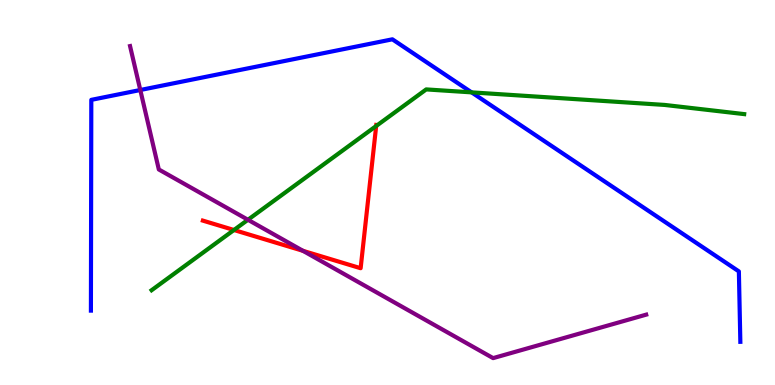[{'lines': ['blue', 'red'], 'intersections': []}, {'lines': ['green', 'red'], 'intersections': [{'x': 3.02, 'y': 4.03}, {'x': 4.85, 'y': 6.73}]}, {'lines': ['purple', 'red'], 'intersections': [{'x': 3.91, 'y': 3.48}]}, {'lines': ['blue', 'green'], 'intersections': [{'x': 6.09, 'y': 7.6}]}, {'lines': ['blue', 'purple'], 'intersections': [{'x': 1.81, 'y': 7.66}]}, {'lines': ['green', 'purple'], 'intersections': [{'x': 3.2, 'y': 4.29}]}]